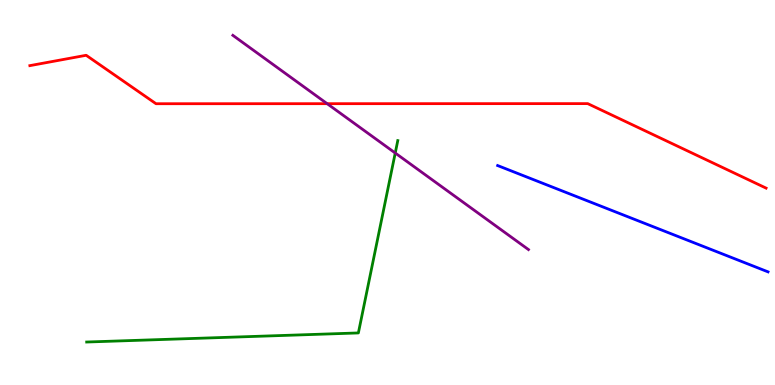[{'lines': ['blue', 'red'], 'intersections': []}, {'lines': ['green', 'red'], 'intersections': []}, {'lines': ['purple', 'red'], 'intersections': [{'x': 4.22, 'y': 7.31}]}, {'lines': ['blue', 'green'], 'intersections': []}, {'lines': ['blue', 'purple'], 'intersections': []}, {'lines': ['green', 'purple'], 'intersections': [{'x': 5.1, 'y': 6.03}]}]